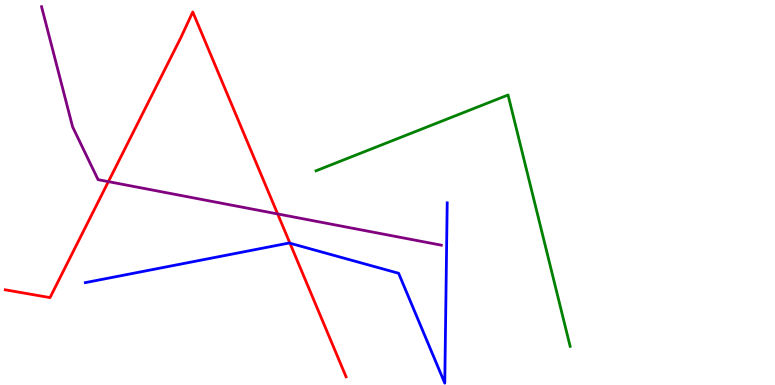[{'lines': ['blue', 'red'], 'intersections': [{'x': 3.74, 'y': 3.68}]}, {'lines': ['green', 'red'], 'intersections': []}, {'lines': ['purple', 'red'], 'intersections': [{'x': 1.4, 'y': 5.28}, {'x': 3.58, 'y': 4.44}]}, {'lines': ['blue', 'green'], 'intersections': []}, {'lines': ['blue', 'purple'], 'intersections': []}, {'lines': ['green', 'purple'], 'intersections': []}]